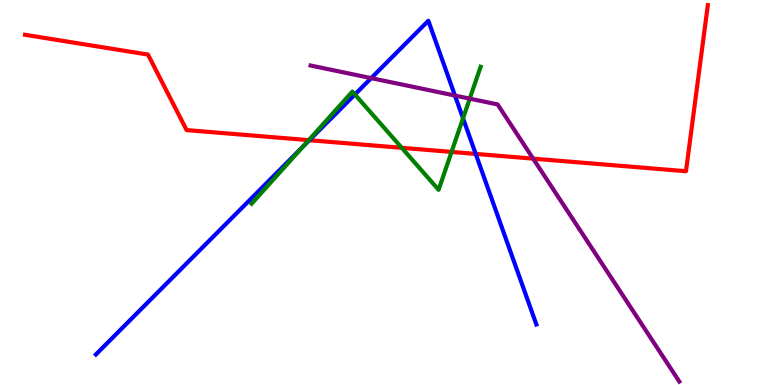[{'lines': ['blue', 'red'], 'intersections': [{'x': 3.99, 'y': 6.36}, {'x': 6.14, 'y': 6.0}]}, {'lines': ['green', 'red'], 'intersections': [{'x': 3.98, 'y': 6.36}, {'x': 5.18, 'y': 6.16}, {'x': 5.83, 'y': 6.05}]}, {'lines': ['purple', 'red'], 'intersections': [{'x': 6.88, 'y': 5.88}]}, {'lines': ['blue', 'green'], 'intersections': [{'x': 3.91, 'y': 6.18}, {'x': 4.58, 'y': 7.55}, {'x': 5.97, 'y': 6.93}]}, {'lines': ['blue', 'purple'], 'intersections': [{'x': 4.79, 'y': 7.97}, {'x': 5.87, 'y': 7.52}]}, {'lines': ['green', 'purple'], 'intersections': [{'x': 6.06, 'y': 7.44}]}]